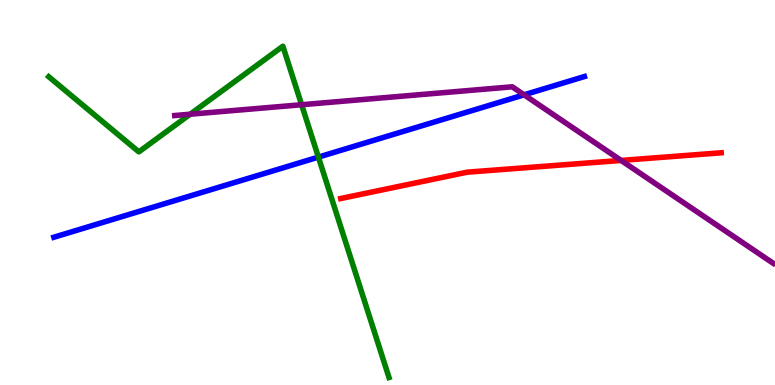[{'lines': ['blue', 'red'], 'intersections': []}, {'lines': ['green', 'red'], 'intersections': []}, {'lines': ['purple', 'red'], 'intersections': [{'x': 8.01, 'y': 5.83}]}, {'lines': ['blue', 'green'], 'intersections': [{'x': 4.11, 'y': 5.92}]}, {'lines': ['blue', 'purple'], 'intersections': [{'x': 6.76, 'y': 7.54}]}, {'lines': ['green', 'purple'], 'intersections': [{'x': 2.45, 'y': 7.03}, {'x': 3.89, 'y': 7.28}]}]